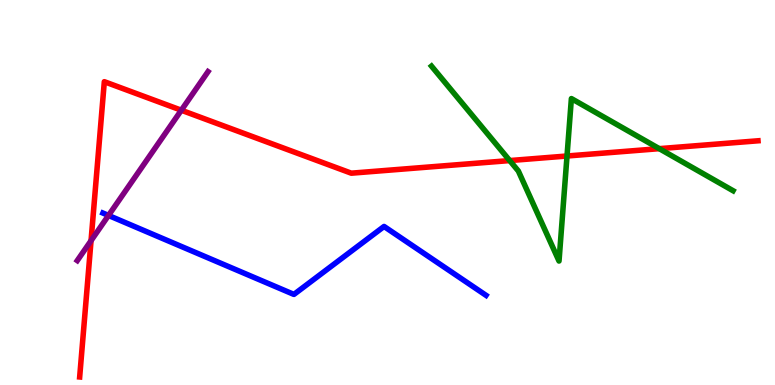[{'lines': ['blue', 'red'], 'intersections': []}, {'lines': ['green', 'red'], 'intersections': [{'x': 6.58, 'y': 5.83}, {'x': 7.32, 'y': 5.95}, {'x': 8.51, 'y': 6.14}]}, {'lines': ['purple', 'red'], 'intersections': [{'x': 1.17, 'y': 3.75}, {'x': 2.34, 'y': 7.14}]}, {'lines': ['blue', 'green'], 'intersections': []}, {'lines': ['blue', 'purple'], 'intersections': [{'x': 1.4, 'y': 4.4}]}, {'lines': ['green', 'purple'], 'intersections': []}]